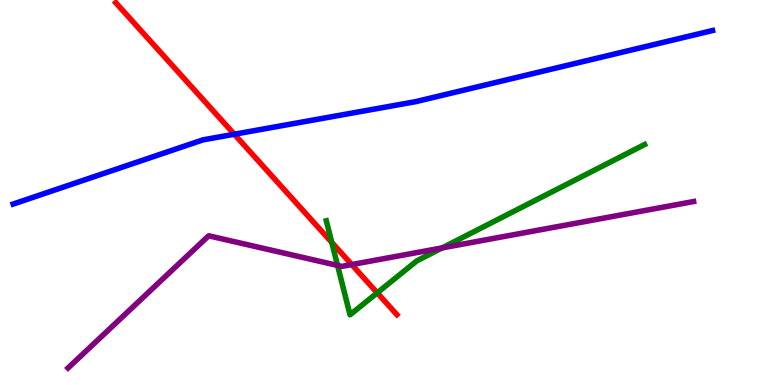[{'lines': ['blue', 'red'], 'intersections': [{'x': 3.02, 'y': 6.51}]}, {'lines': ['green', 'red'], 'intersections': [{'x': 4.28, 'y': 3.7}, {'x': 4.87, 'y': 2.39}]}, {'lines': ['purple', 'red'], 'intersections': [{'x': 4.54, 'y': 3.13}]}, {'lines': ['blue', 'green'], 'intersections': []}, {'lines': ['blue', 'purple'], 'intersections': []}, {'lines': ['green', 'purple'], 'intersections': [{'x': 4.36, 'y': 3.11}, {'x': 5.71, 'y': 3.56}]}]